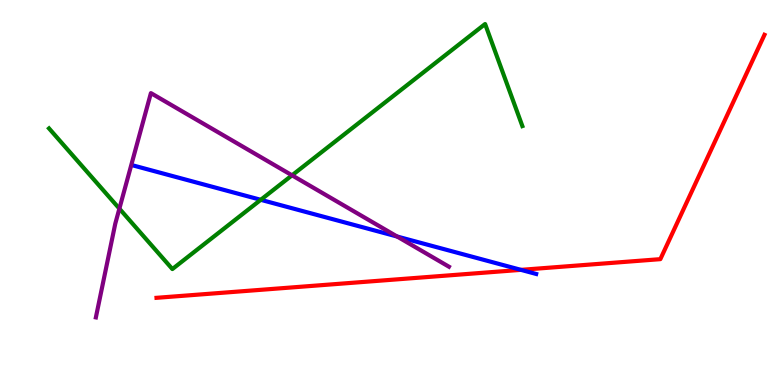[{'lines': ['blue', 'red'], 'intersections': [{'x': 6.72, 'y': 2.99}]}, {'lines': ['green', 'red'], 'intersections': []}, {'lines': ['purple', 'red'], 'intersections': []}, {'lines': ['blue', 'green'], 'intersections': [{'x': 3.36, 'y': 4.81}]}, {'lines': ['blue', 'purple'], 'intersections': [{'x': 5.12, 'y': 3.86}]}, {'lines': ['green', 'purple'], 'intersections': [{'x': 1.54, 'y': 4.58}, {'x': 3.77, 'y': 5.45}]}]